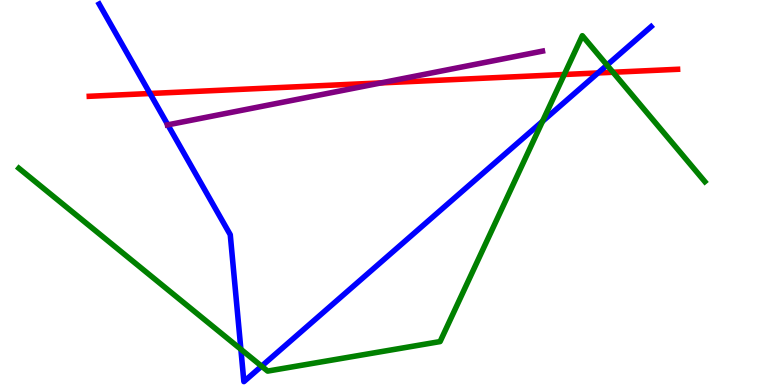[{'lines': ['blue', 'red'], 'intersections': [{'x': 1.94, 'y': 7.57}, {'x': 7.72, 'y': 8.11}]}, {'lines': ['green', 'red'], 'intersections': [{'x': 7.28, 'y': 8.07}, {'x': 7.91, 'y': 8.12}]}, {'lines': ['purple', 'red'], 'intersections': [{'x': 4.92, 'y': 7.85}]}, {'lines': ['blue', 'green'], 'intersections': [{'x': 3.11, 'y': 0.928}, {'x': 3.38, 'y': 0.489}, {'x': 7.0, 'y': 6.85}, {'x': 7.83, 'y': 8.31}]}, {'lines': ['blue', 'purple'], 'intersections': [{'x': 2.17, 'y': 6.76}]}, {'lines': ['green', 'purple'], 'intersections': []}]